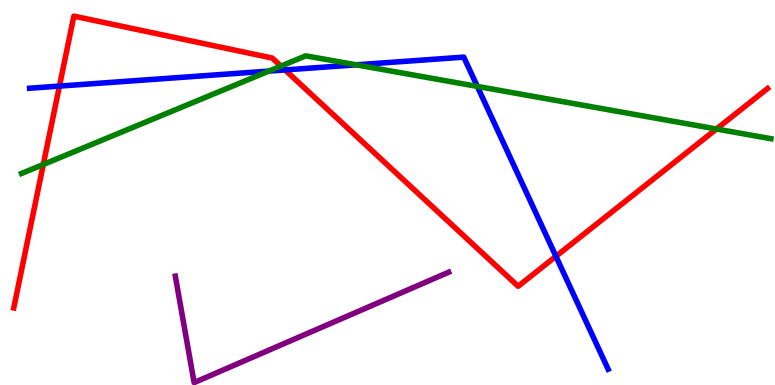[{'lines': ['blue', 'red'], 'intersections': [{'x': 0.767, 'y': 7.76}, {'x': 3.68, 'y': 8.18}, {'x': 7.17, 'y': 3.34}]}, {'lines': ['green', 'red'], 'intersections': [{'x': 0.559, 'y': 5.73}, {'x': 3.62, 'y': 8.28}, {'x': 9.24, 'y': 6.65}]}, {'lines': ['purple', 'red'], 'intersections': []}, {'lines': ['blue', 'green'], 'intersections': [{'x': 3.47, 'y': 8.15}, {'x': 4.6, 'y': 8.32}, {'x': 6.16, 'y': 7.76}]}, {'lines': ['blue', 'purple'], 'intersections': []}, {'lines': ['green', 'purple'], 'intersections': []}]